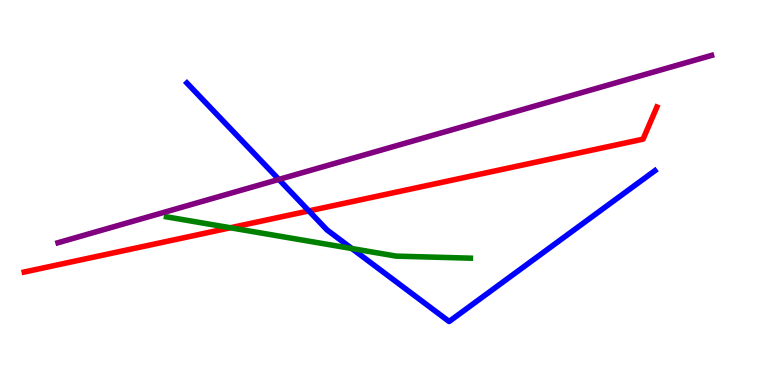[{'lines': ['blue', 'red'], 'intersections': [{'x': 3.99, 'y': 4.52}]}, {'lines': ['green', 'red'], 'intersections': [{'x': 2.97, 'y': 4.08}]}, {'lines': ['purple', 'red'], 'intersections': []}, {'lines': ['blue', 'green'], 'intersections': [{'x': 4.54, 'y': 3.54}]}, {'lines': ['blue', 'purple'], 'intersections': [{'x': 3.6, 'y': 5.34}]}, {'lines': ['green', 'purple'], 'intersections': []}]